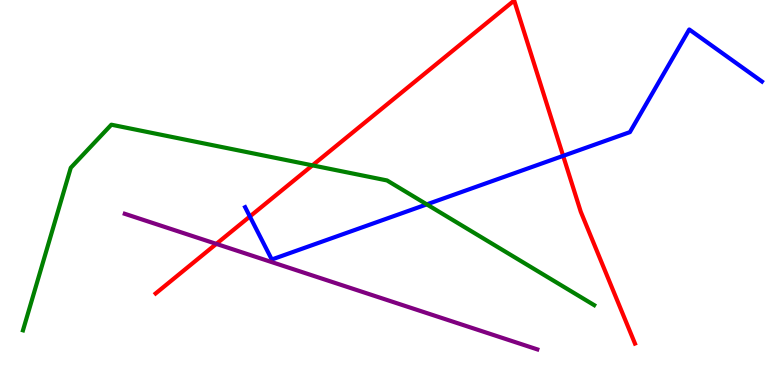[{'lines': ['blue', 'red'], 'intersections': [{'x': 3.22, 'y': 4.38}, {'x': 7.27, 'y': 5.95}]}, {'lines': ['green', 'red'], 'intersections': [{'x': 4.03, 'y': 5.7}]}, {'lines': ['purple', 'red'], 'intersections': [{'x': 2.79, 'y': 3.67}]}, {'lines': ['blue', 'green'], 'intersections': [{'x': 5.51, 'y': 4.69}]}, {'lines': ['blue', 'purple'], 'intersections': []}, {'lines': ['green', 'purple'], 'intersections': []}]